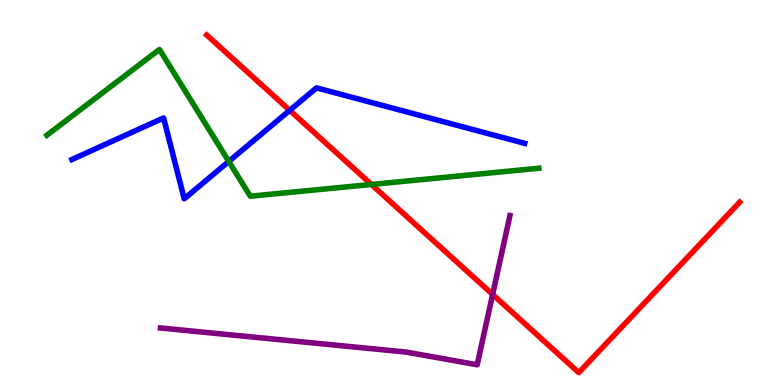[{'lines': ['blue', 'red'], 'intersections': [{'x': 3.74, 'y': 7.13}]}, {'lines': ['green', 'red'], 'intersections': [{'x': 4.79, 'y': 5.21}]}, {'lines': ['purple', 'red'], 'intersections': [{'x': 6.36, 'y': 2.35}]}, {'lines': ['blue', 'green'], 'intersections': [{'x': 2.95, 'y': 5.81}]}, {'lines': ['blue', 'purple'], 'intersections': []}, {'lines': ['green', 'purple'], 'intersections': []}]